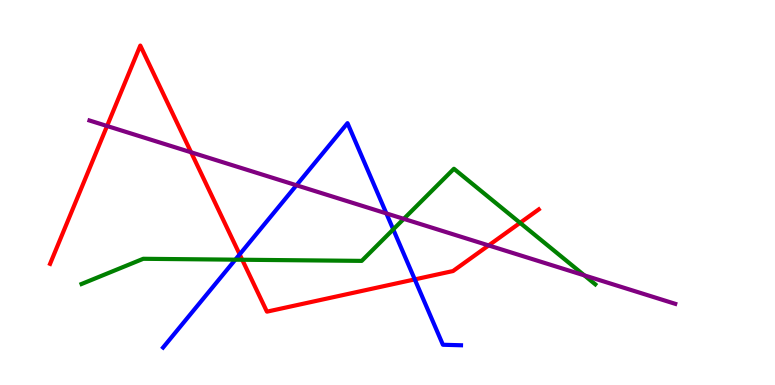[{'lines': ['blue', 'red'], 'intersections': [{'x': 3.09, 'y': 3.39}, {'x': 5.35, 'y': 2.74}]}, {'lines': ['green', 'red'], 'intersections': [{'x': 3.13, 'y': 3.25}, {'x': 6.71, 'y': 4.21}]}, {'lines': ['purple', 'red'], 'intersections': [{'x': 1.38, 'y': 6.73}, {'x': 2.47, 'y': 6.04}, {'x': 6.31, 'y': 3.63}]}, {'lines': ['blue', 'green'], 'intersections': [{'x': 3.04, 'y': 3.26}, {'x': 5.07, 'y': 4.04}]}, {'lines': ['blue', 'purple'], 'intersections': [{'x': 3.83, 'y': 5.19}, {'x': 4.99, 'y': 4.46}]}, {'lines': ['green', 'purple'], 'intersections': [{'x': 5.21, 'y': 4.32}, {'x': 7.54, 'y': 2.85}]}]